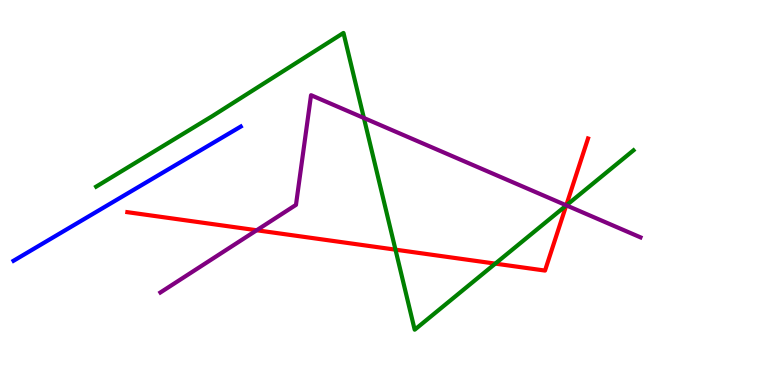[{'lines': ['blue', 'red'], 'intersections': []}, {'lines': ['green', 'red'], 'intersections': [{'x': 5.1, 'y': 3.52}, {'x': 6.39, 'y': 3.15}, {'x': 7.31, 'y': 4.66}]}, {'lines': ['purple', 'red'], 'intersections': [{'x': 3.31, 'y': 4.02}, {'x': 7.31, 'y': 4.67}]}, {'lines': ['blue', 'green'], 'intersections': []}, {'lines': ['blue', 'purple'], 'intersections': []}, {'lines': ['green', 'purple'], 'intersections': [{'x': 4.7, 'y': 6.94}, {'x': 7.31, 'y': 4.67}]}]